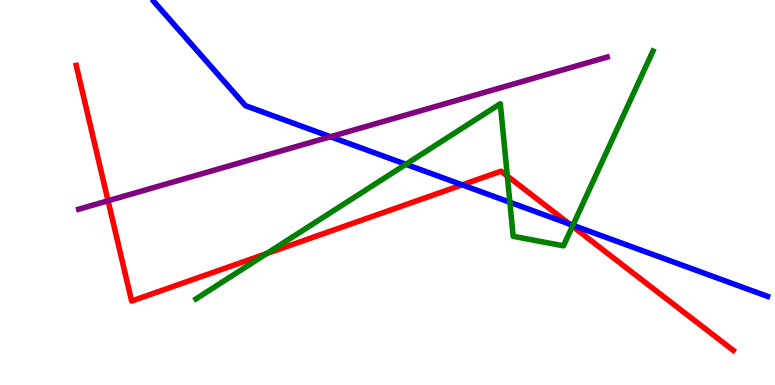[{'lines': ['blue', 'red'], 'intersections': [{'x': 5.96, 'y': 5.2}, {'x': 7.35, 'y': 4.18}]}, {'lines': ['green', 'red'], 'intersections': [{'x': 3.44, 'y': 3.41}, {'x': 6.55, 'y': 5.43}, {'x': 7.39, 'y': 4.12}]}, {'lines': ['purple', 'red'], 'intersections': [{'x': 1.39, 'y': 4.79}]}, {'lines': ['blue', 'green'], 'intersections': [{'x': 5.24, 'y': 5.73}, {'x': 6.58, 'y': 4.75}, {'x': 7.39, 'y': 4.15}]}, {'lines': ['blue', 'purple'], 'intersections': [{'x': 4.26, 'y': 6.45}]}, {'lines': ['green', 'purple'], 'intersections': []}]